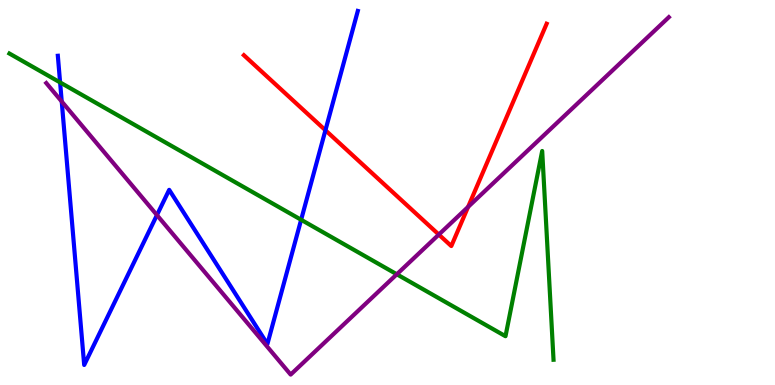[{'lines': ['blue', 'red'], 'intersections': [{'x': 4.2, 'y': 6.62}]}, {'lines': ['green', 'red'], 'intersections': []}, {'lines': ['purple', 'red'], 'intersections': [{'x': 5.66, 'y': 3.91}, {'x': 6.04, 'y': 4.63}]}, {'lines': ['blue', 'green'], 'intersections': [{'x': 0.776, 'y': 7.86}, {'x': 3.89, 'y': 4.29}]}, {'lines': ['blue', 'purple'], 'intersections': [{'x': 0.797, 'y': 7.36}, {'x': 2.03, 'y': 4.41}]}, {'lines': ['green', 'purple'], 'intersections': [{'x': 5.12, 'y': 2.88}]}]